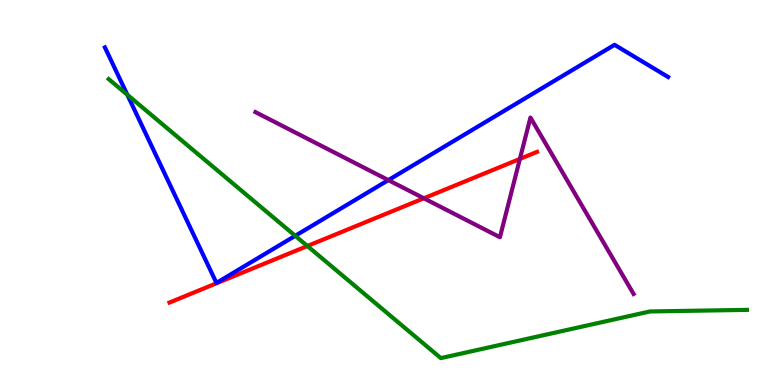[{'lines': ['blue', 'red'], 'intersections': []}, {'lines': ['green', 'red'], 'intersections': [{'x': 3.97, 'y': 3.61}]}, {'lines': ['purple', 'red'], 'intersections': [{'x': 5.47, 'y': 4.85}, {'x': 6.71, 'y': 5.87}]}, {'lines': ['blue', 'green'], 'intersections': [{'x': 1.64, 'y': 7.54}, {'x': 3.81, 'y': 3.88}]}, {'lines': ['blue', 'purple'], 'intersections': [{'x': 5.01, 'y': 5.32}]}, {'lines': ['green', 'purple'], 'intersections': []}]